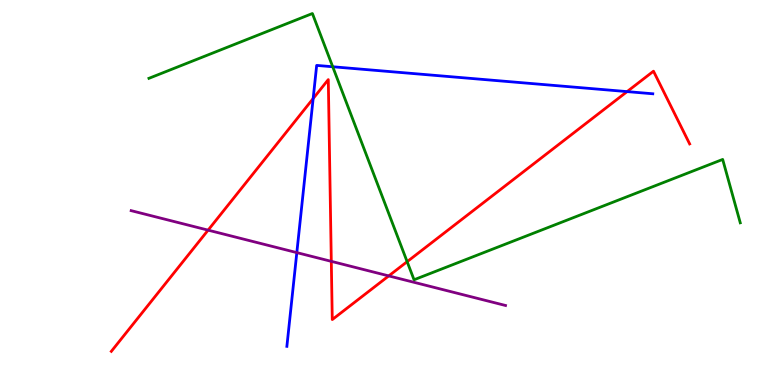[{'lines': ['blue', 'red'], 'intersections': [{'x': 4.04, 'y': 7.44}, {'x': 8.09, 'y': 7.62}]}, {'lines': ['green', 'red'], 'intersections': [{'x': 5.25, 'y': 3.2}]}, {'lines': ['purple', 'red'], 'intersections': [{'x': 2.69, 'y': 4.02}, {'x': 4.27, 'y': 3.21}, {'x': 5.02, 'y': 2.83}]}, {'lines': ['blue', 'green'], 'intersections': [{'x': 4.29, 'y': 8.27}]}, {'lines': ['blue', 'purple'], 'intersections': [{'x': 3.83, 'y': 3.44}]}, {'lines': ['green', 'purple'], 'intersections': []}]